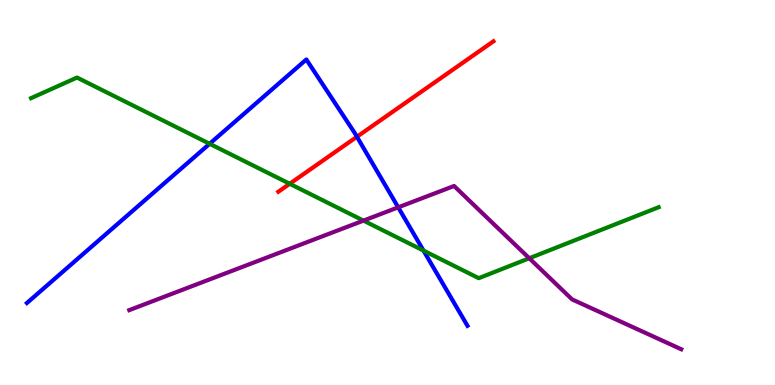[{'lines': ['blue', 'red'], 'intersections': [{'x': 4.61, 'y': 6.45}]}, {'lines': ['green', 'red'], 'intersections': [{'x': 3.74, 'y': 5.23}]}, {'lines': ['purple', 'red'], 'intersections': []}, {'lines': ['blue', 'green'], 'intersections': [{'x': 2.7, 'y': 6.27}, {'x': 5.46, 'y': 3.49}]}, {'lines': ['blue', 'purple'], 'intersections': [{'x': 5.14, 'y': 4.61}]}, {'lines': ['green', 'purple'], 'intersections': [{'x': 4.69, 'y': 4.27}, {'x': 6.83, 'y': 3.29}]}]